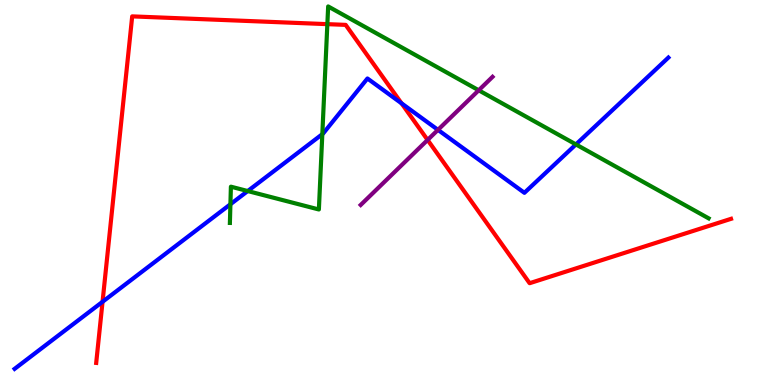[{'lines': ['blue', 'red'], 'intersections': [{'x': 1.32, 'y': 2.16}, {'x': 5.18, 'y': 7.32}]}, {'lines': ['green', 'red'], 'intersections': [{'x': 4.22, 'y': 9.37}]}, {'lines': ['purple', 'red'], 'intersections': [{'x': 5.52, 'y': 6.37}]}, {'lines': ['blue', 'green'], 'intersections': [{'x': 2.97, 'y': 4.69}, {'x': 3.2, 'y': 5.04}, {'x': 4.16, 'y': 6.52}, {'x': 7.43, 'y': 6.25}]}, {'lines': ['blue', 'purple'], 'intersections': [{'x': 5.65, 'y': 6.63}]}, {'lines': ['green', 'purple'], 'intersections': [{'x': 6.18, 'y': 7.65}]}]